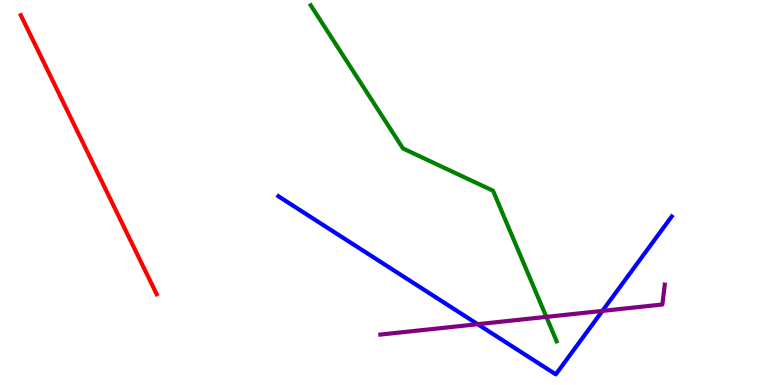[{'lines': ['blue', 'red'], 'intersections': []}, {'lines': ['green', 'red'], 'intersections': []}, {'lines': ['purple', 'red'], 'intersections': []}, {'lines': ['blue', 'green'], 'intersections': []}, {'lines': ['blue', 'purple'], 'intersections': [{'x': 6.16, 'y': 1.58}, {'x': 7.77, 'y': 1.92}]}, {'lines': ['green', 'purple'], 'intersections': [{'x': 7.05, 'y': 1.77}]}]